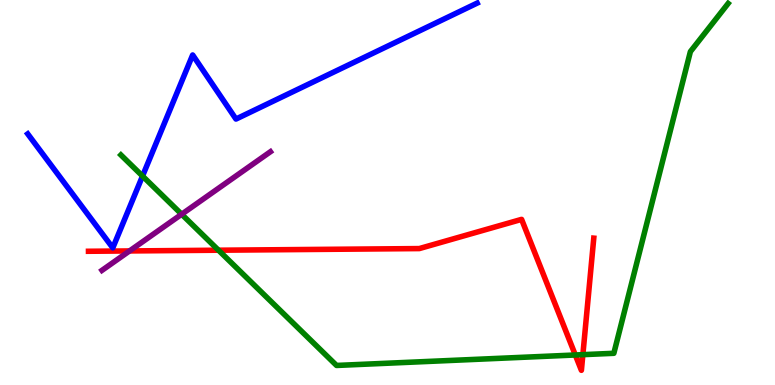[{'lines': ['blue', 'red'], 'intersections': []}, {'lines': ['green', 'red'], 'intersections': [{'x': 2.82, 'y': 3.5}, {'x': 7.42, 'y': 0.78}, {'x': 7.52, 'y': 0.788}]}, {'lines': ['purple', 'red'], 'intersections': [{'x': 1.67, 'y': 3.48}]}, {'lines': ['blue', 'green'], 'intersections': [{'x': 1.84, 'y': 5.43}]}, {'lines': ['blue', 'purple'], 'intersections': []}, {'lines': ['green', 'purple'], 'intersections': [{'x': 2.34, 'y': 4.43}]}]